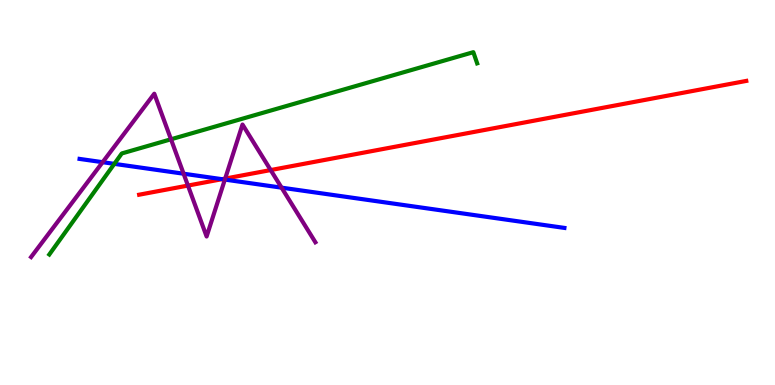[{'lines': ['blue', 'red'], 'intersections': [{'x': 2.86, 'y': 5.35}]}, {'lines': ['green', 'red'], 'intersections': []}, {'lines': ['purple', 'red'], 'intersections': [{'x': 2.43, 'y': 5.18}, {'x': 2.91, 'y': 5.36}, {'x': 3.49, 'y': 5.58}]}, {'lines': ['blue', 'green'], 'intersections': [{'x': 1.48, 'y': 5.74}]}, {'lines': ['blue', 'purple'], 'intersections': [{'x': 1.32, 'y': 5.79}, {'x': 2.37, 'y': 5.49}, {'x': 2.9, 'y': 5.34}, {'x': 3.63, 'y': 5.13}]}, {'lines': ['green', 'purple'], 'intersections': [{'x': 2.21, 'y': 6.38}]}]